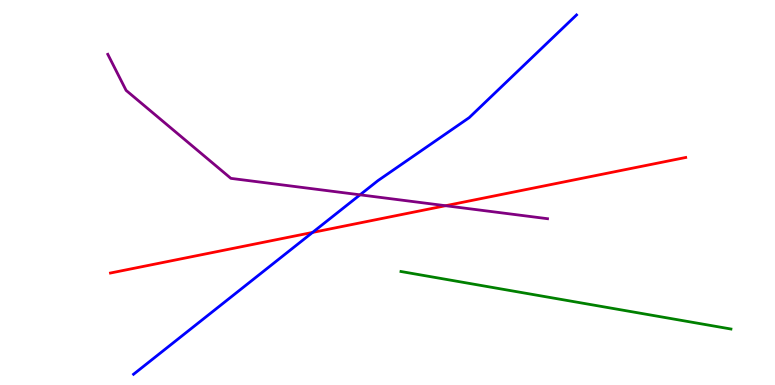[{'lines': ['blue', 'red'], 'intersections': [{'x': 4.03, 'y': 3.96}]}, {'lines': ['green', 'red'], 'intersections': []}, {'lines': ['purple', 'red'], 'intersections': [{'x': 5.75, 'y': 4.66}]}, {'lines': ['blue', 'green'], 'intersections': []}, {'lines': ['blue', 'purple'], 'intersections': [{'x': 4.65, 'y': 4.94}]}, {'lines': ['green', 'purple'], 'intersections': []}]